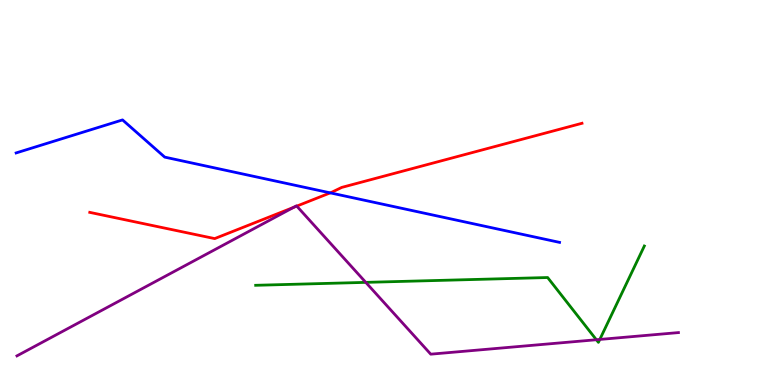[{'lines': ['blue', 'red'], 'intersections': [{'x': 4.26, 'y': 4.99}]}, {'lines': ['green', 'red'], 'intersections': []}, {'lines': ['purple', 'red'], 'intersections': [{'x': 3.79, 'y': 4.61}, {'x': 3.83, 'y': 4.65}]}, {'lines': ['blue', 'green'], 'intersections': []}, {'lines': ['blue', 'purple'], 'intersections': []}, {'lines': ['green', 'purple'], 'intersections': [{'x': 4.72, 'y': 2.67}, {'x': 7.7, 'y': 1.18}, {'x': 7.74, 'y': 1.18}]}]